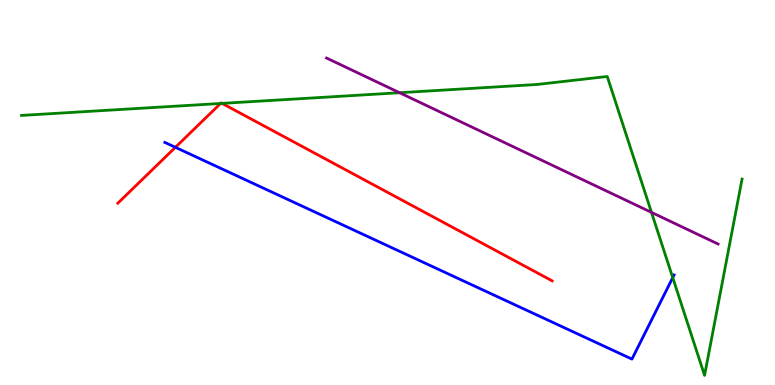[{'lines': ['blue', 'red'], 'intersections': [{'x': 2.26, 'y': 6.17}]}, {'lines': ['green', 'red'], 'intersections': [{'x': 2.85, 'y': 7.31}, {'x': 2.87, 'y': 7.31}]}, {'lines': ['purple', 'red'], 'intersections': []}, {'lines': ['blue', 'green'], 'intersections': [{'x': 8.68, 'y': 2.79}]}, {'lines': ['blue', 'purple'], 'intersections': []}, {'lines': ['green', 'purple'], 'intersections': [{'x': 5.16, 'y': 7.59}, {'x': 8.41, 'y': 4.48}]}]